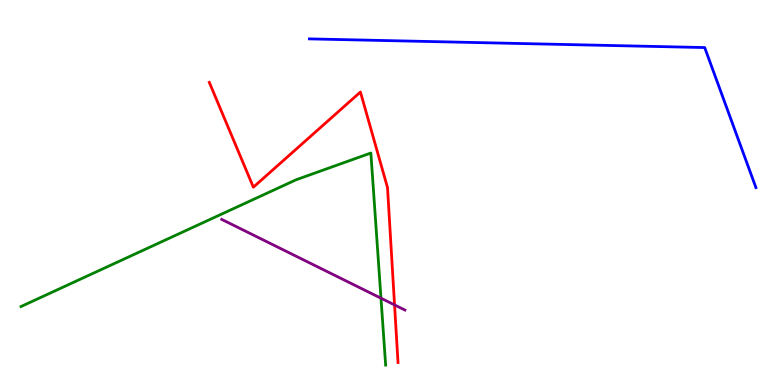[{'lines': ['blue', 'red'], 'intersections': []}, {'lines': ['green', 'red'], 'intersections': []}, {'lines': ['purple', 'red'], 'intersections': [{'x': 5.09, 'y': 2.08}]}, {'lines': ['blue', 'green'], 'intersections': []}, {'lines': ['blue', 'purple'], 'intersections': []}, {'lines': ['green', 'purple'], 'intersections': [{'x': 4.92, 'y': 2.25}]}]